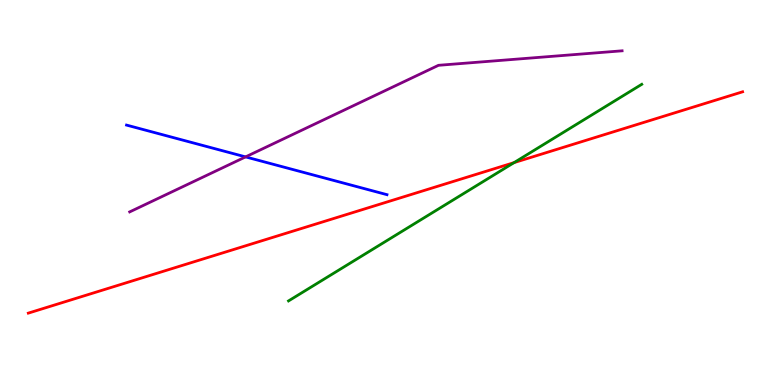[{'lines': ['blue', 'red'], 'intersections': []}, {'lines': ['green', 'red'], 'intersections': [{'x': 6.63, 'y': 5.78}]}, {'lines': ['purple', 'red'], 'intersections': []}, {'lines': ['blue', 'green'], 'intersections': []}, {'lines': ['blue', 'purple'], 'intersections': [{'x': 3.17, 'y': 5.92}]}, {'lines': ['green', 'purple'], 'intersections': []}]